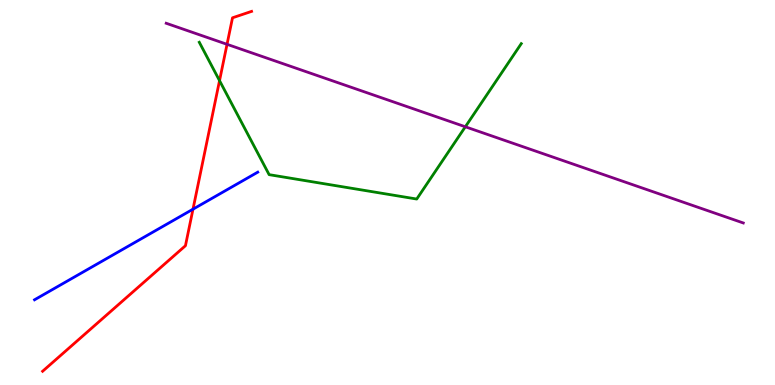[{'lines': ['blue', 'red'], 'intersections': [{'x': 2.49, 'y': 4.57}]}, {'lines': ['green', 'red'], 'intersections': [{'x': 2.83, 'y': 7.91}]}, {'lines': ['purple', 'red'], 'intersections': [{'x': 2.93, 'y': 8.85}]}, {'lines': ['blue', 'green'], 'intersections': []}, {'lines': ['blue', 'purple'], 'intersections': []}, {'lines': ['green', 'purple'], 'intersections': [{'x': 6.0, 'y': 6.71}]}]